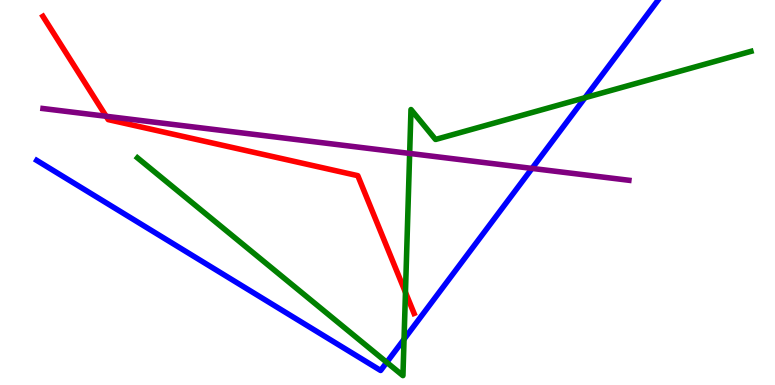[{'lines': ['blue', 'red'], 'intersections': []}, {'lines': ['green', 'red'], 'intersections': [{'x': 5.23, 'y': 2.41}]}, {'lines': ['purple', 'red'], 'intersections': [{'x': 1.37, 'y': 6.98}]}, {'lines': ['blue', 'green'], 'intersections': [{'x': 4.99, 'y': 0.589}, {'x': 5.21, 'y': 1.19}, {'x': 7.55, 'y': 7.46}]}, {'lines': ['blue', 'purple'], 'intersections': [{'x': 6.86, 'y': 5.63}]}, {'lines': ['green', 'purple'], 'intersections': [{'x': 5.29, 'y': 6.01}]}]